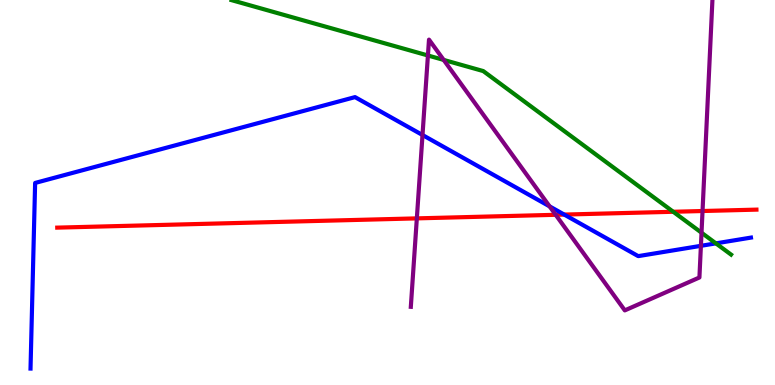[{'lines': ['blue', 'red'], 'intersections': [{'x': 7.28, 'y': 4.43}]}, {'lines': ['green', 'red'], 'intersections': [{'x': 8.69, 'y': 4.5}]}, {'lines': ['purple', 'red'], 'intersections': [{'x': 5.38, 'y': 4.33}, {'x': 7.17, 'y': 4.42}, {'x': 9.06, 'y': 4.52}]}, {'lines': ['blue', 'green'], 'intersections': [{'x': 9.24, 'y': 3.68}]}, {'lines': ['blue', 'purple'], 'intersections': [{'x': 5.45, 'y': 6.49}, {'x': 7.09, 'y': 4.64}, {'x': 9.04, 'y': 3.61}]}, {'lines': ['green', 'purple'], 'intersections': [{'x': 5.52, 'y': 8.56}, {'x': 5.72, 'y': 8.44}, {'x': 9.05, 'y': 3.96}]}]